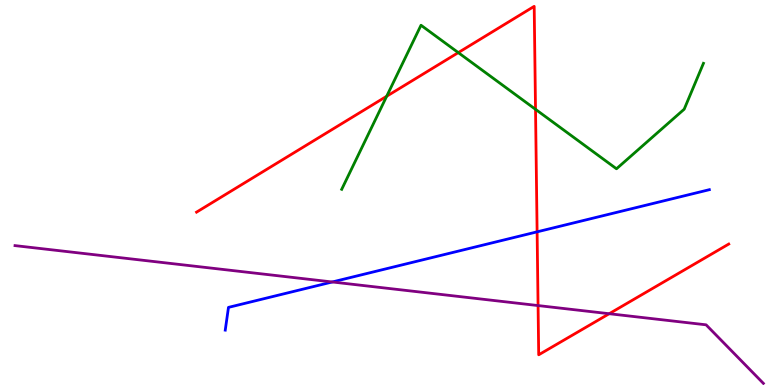[{'lines': ['blue', 'red'], 'intersections': [{'x': 6.93, 'y': 3.98}]}, {'lines': ['green', 'red'], 'intersections': [{'x': 4.99, 'y': 7.5}, {'x': 5.91, 'y': 8.63}, {'x': 6.91, 'y': 7.16}]}, {'lines': ['purple', 'red'], 'intersections': [{'x': 6.94, 'y': 2.06}, {'x': 7.86, 'y': 1.85}]}, {'lines': ['blue', 'green'], 'intersections': []}, {'lines': ['blue', 'purple'], 'intersections': [{'x': 4.29, 'y': 2.68}]}, {'lines': ['green', 'purple'], 'intersections': []}]